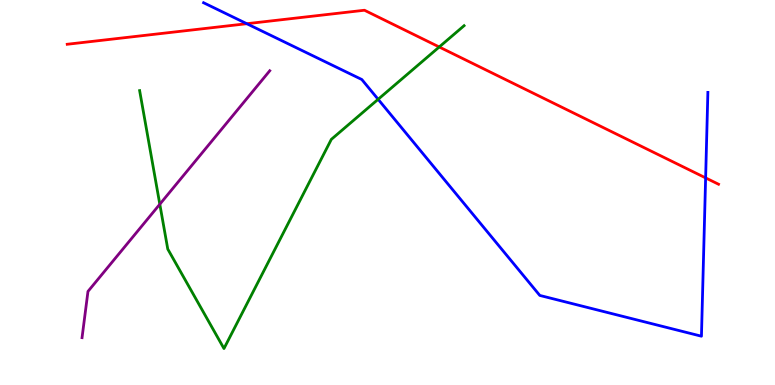[{'lines': ['blue', 'red'], 'intersections': [{'x': 3.18, 'y': 9.38}, {'x': 9.1, 'y': 5.38}]}, {'lines': ['green', 'red'], 'intersections': [{'x': 5.67, 'y': 8.78}]}, {'lines': ['purple', 'red'], 'intersections': []}, {'lines': ['blue', 'green'], 'intersections': [{'x': 4.88, 'y': 7.42}]}, {'lines': ['blue', 'purple'], 'intersections': []}, {'lines': ['green', 'purple'], 'intersections': [{'x': 2.06, 'y': 4.7}]}]